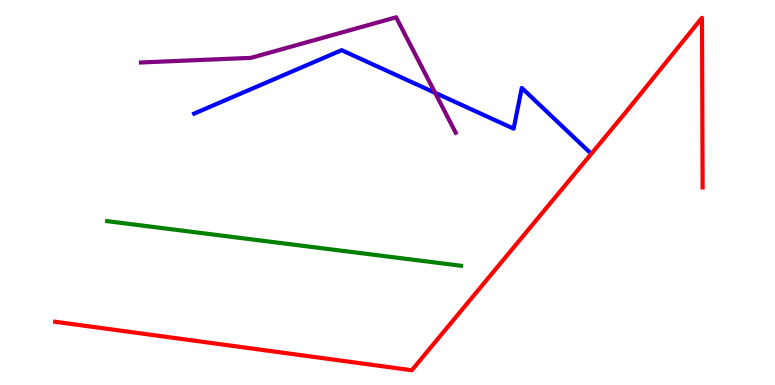[{'lines': ['blue', 'red'], 'intersections': []}, {'lines': ['green', 'red'], 'intersections': []}, {'lines': ['purple', 'red'], 'intersections': []}, {'lines': ['blue', 'green'], 'intersections': []}, {'lines': ['blue', 'purple'], 'intersections': [{'x': 5.61, 'y': 7.59}]}, {'lines': ['green', 'purple'], 'intersections': []}]